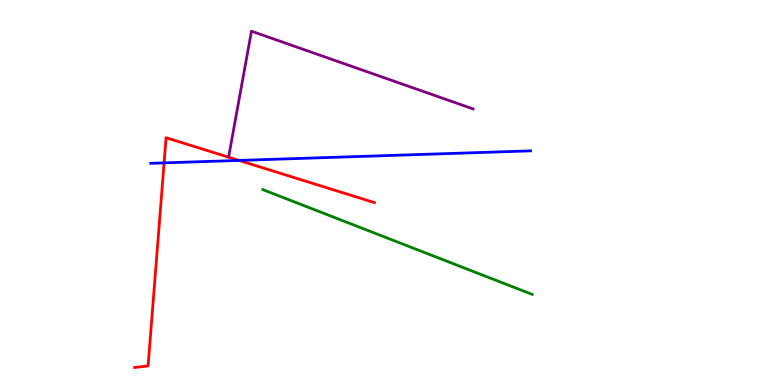[{'lines': ['blue', 'red'], 'intersections': [{'x': 2.12, 'y': 5.77}, {'x': 3.08, 'y': 5.83}]}, {'lines': ['green', 'red'], 'intersections': []}, {'lines': ['purple', 'red'], 'intersections': []}, {'lines': ['blue', 'green'], 'intersections': []}, {'lines': ['blue', 'purple'], 'intersections': []}, {'lines': ['green', 'purple'], 'intersections': []}]